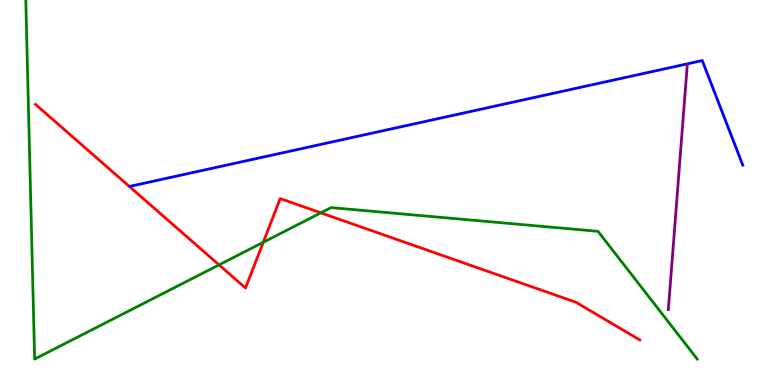[{'lines': ['blue', 'red'], 'intersections': []}, {'lines': ['green', 'red'], 'intersections': [{'x': 2.83, 'y': 3.12}, {'x': 3.4, 'y': 3.71}, {'x': 4.14, 'y': 4.47}]}, {'lines': ['purple', 'red'], 'intersections': []}, {'lines': ['blue', 'green'], 'intersections': []}, {'lines': ['blue', 'purple'], 'intersections': []}, {'lines': ['green', 'purple'], 'intersections': []}]